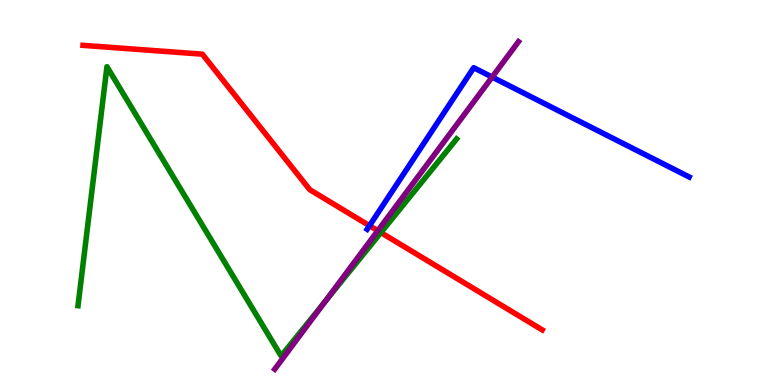[{'lines': ['blue', 'red'], 'intersections': [{'x': 4.77, 'y': 4.14}]}, {'lines': ['green', 'red'], 'intersections': [{'x': 4.91, 'y': 3.96}]}, {'lines': ['purple', 'red'], 'intersections': [{'x': 4.87, 'y': 4.01}]}, {'lines': ['blue', 'green'], 'intersections': []}, {'lines': ['blue', 'purple'], 'intersections': [{'x': 6.35, 'y': 8.0}]}, {'lines': ['green', 'purple'], 'intersections': [{'x': 4.19, 'y': 2.15}]}]